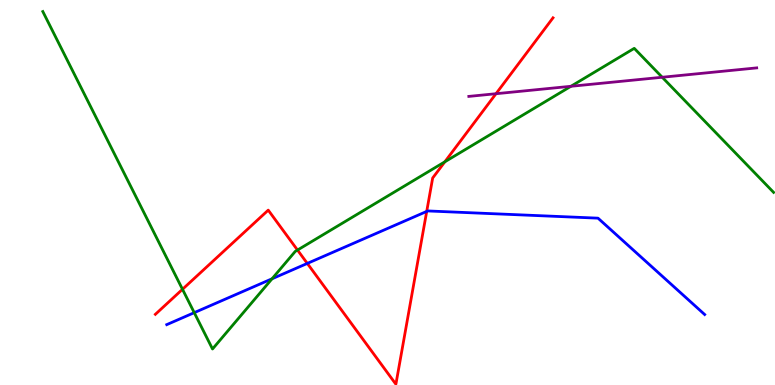[{'lines': ['blue', 'red'], 'intersections': [{'x': 3.97, 'y': 3.16}, {'x': 5.51, 'y': 4.51}]}, {'lines': ['green', 'red'], 'intersections': [{'x': 2.35, 'y': 2.49}, {'x': 3.84, 'y': 3.51}, {'x': 5.74, 'y': 5.8}]}, {'lines': ['purple', 'red'], 'intersections': [{'x': 6.4, 'y': 7.57}]}, {'lines': ['blue', 'green'], 'intersections': [{'x': 2.51, 'y': 1.88}, {'x': 3.51, 'y': 2.76}]}, {'lines': ['blue', 'purple'], 'intersections': []}, {'lines': ['green', 'purple'], 'intersections': [{'x': 7.37, 'y': 7.76}, {'x': 8.54, 'y': 7.99}]}]